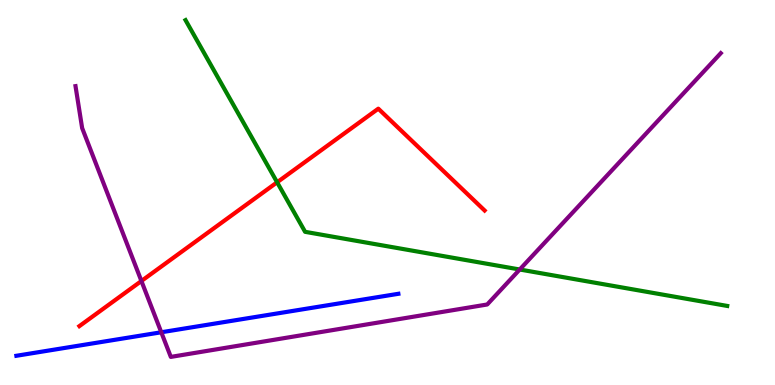[{'lines': ['blue', 'red'], 'intersections': []}, {'lines': ['green', 'red'], 'intersections': [{'x': 3.58, 'y': 5.27}]}, {'lines': ['purple', 'red'], 'intersections': [{'x': 1.82, 'y': 2.7}]}, {'lines': ['blue', 'green'], 'intersections': []}, {'lines': ['blue', 'purple'], 'intersections': [{'x': 2.08, 'y': 1.37}]}, {'lines': ['green', 'purple'], 'intersections': [{'x': 6.71, 'y': 3.0}]}]